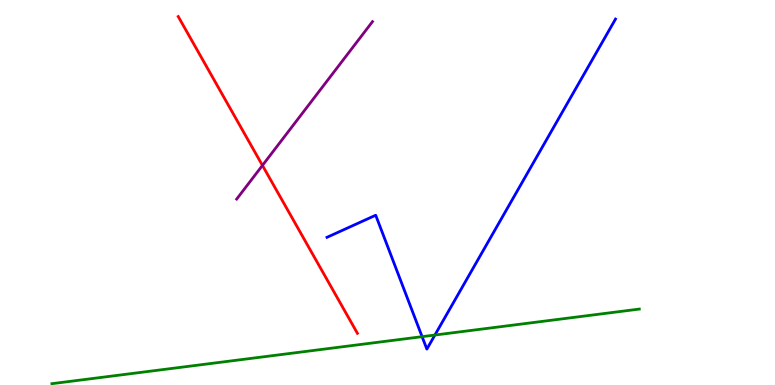[{'lines': ['blue', 'red'], 'intersections': []}, {'lines': ['green', 'red'], 'intersections': []}, {'lines': ['purple', 'red'], 'intersections': [{'x': 3.39, 'y': 5.7}]}, {'lines': ['blue', 'green'], 'intersections': [{'x': 5.45, 'y': 1.26}, {'x': 5.61, 'y': 1.3}]}, {'lines': ['blue', 'purple'], 'intersections': []}, {'lines': ['green', 'purple'], 'intersections': []}]